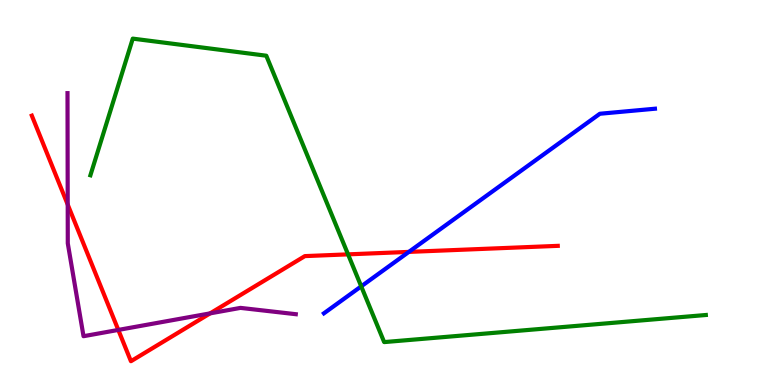[{'lines': ['blue', 'red'], 'intersections': [{'x': 5.28, 'y': 3.46}]}, {'lines': ['green', 'red'], 'intersections': [{'x': 4.49, 'y': 3.39}]}, {'lines': ['purple', 'red'], 'intersections': [{'x': 0.874, 'y': 4.69}, {'x': 1.53, 'y': 1.43}, {'x': 2.71, 'y': 1.86}]}, {'lines': ['blue', 'green'], 'intersections': [{'x': 4.66, 'y': 2.56}]}, {'lines': ['blue', 'purple'], 'intersections': []}, {'lines': ['green', 'purple'], 'intersections': []}]